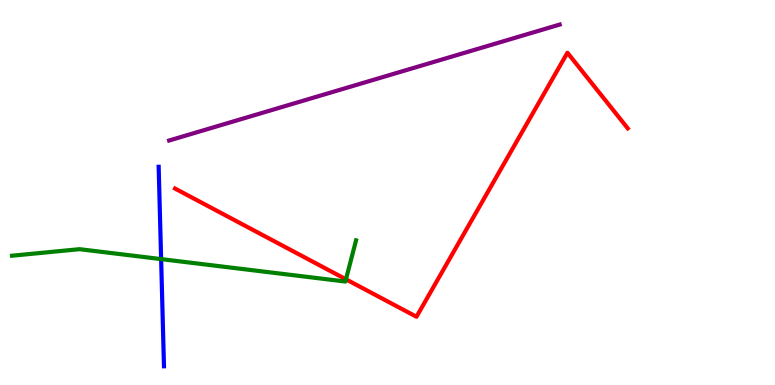[{'lines': ['blue', 'red'], 'intersections': []}, {'lines': ['green', 'red'], 'intersections': [{'x': 4.46, 'y': 2.75}]}, {'lines': ['purple', 'red'], 'intersections': []}, {'lines': ['blue', 'green'], 'intersections': [{'x': 2.08, 'y': 3.27}]}, {'lines': ['blue', 'purple'], 'intersections': []}, {'lines': ['green', 'purple'], 'intersections': []}]